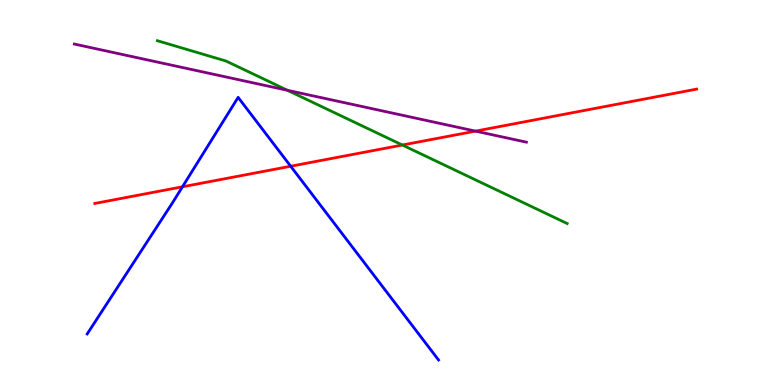[{'lines': ['blue', 'red'], 'intersections': [{'x': 2.35, 'y': 5.15}, {'x': 3.75, 'y': 5.68}]}, {'lines': ['green', 'red'], 'intersections': [{'x': 5.19, 'y': 6.23}]}, {'lines': ['purple', 'red'], 'intersections': [{'x': 6.14, 'y': 6.59}]}, {'lines': ['blue', 'green'], 'intersections': []}, {'lines': ['blue', 'purple'], 'intersections': []}, {'lines': ['green', 'purple'], 'intersections': [{'x': 3.71, 'y': 7.65}]}]